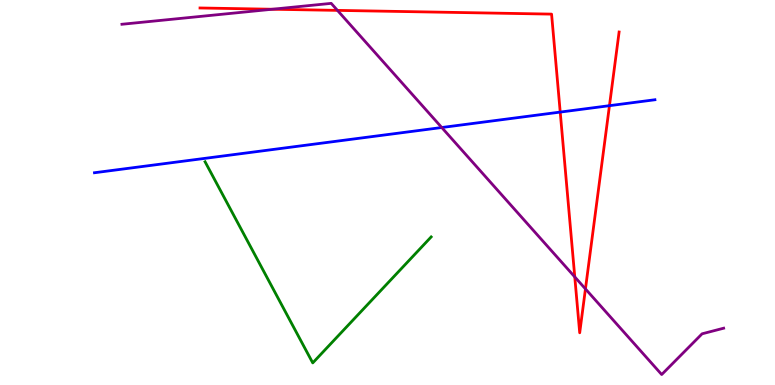[{'lines': ['blue', 'red'], 'intersections': [{'x': 7.23, 'y': 7.09}, {'x': 7.86, 'y': 7.26}]}, {'lines': ['green', 'red'], 'intersections': []}, {'lines': ['purple', 'red'], 'intersections': [{'x': 3.51, 'y': 9.76}, {'x': 4.35, 'y': 9.73}, {'x': 7.42, 'y': 2.81}, {'x': 7.55, 'y': 2.5}]}, {'lines': ['blue', 'green'], 'intersections': []}, {'lines': ['blue', 'purple'], 'intersections': [{'x': 5.7, 'y': 6.69}]}, {'lines': ['green', 'purple'], 'intersections': []}]